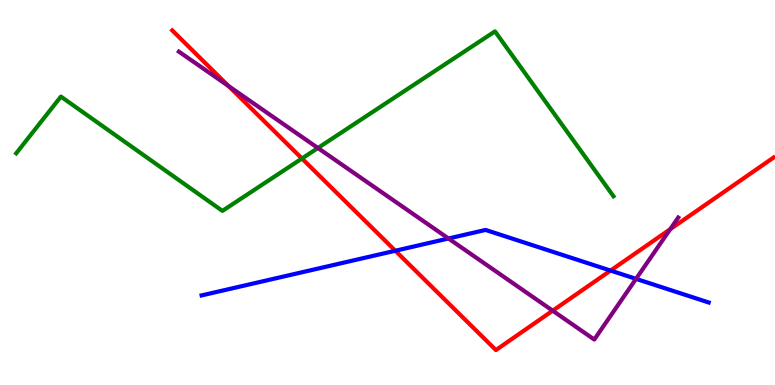[{'lines': ['blue', 'red'], 'intersections': [{'x': 5.1, 'y': 3.49}, {'x': 7.88, 'y': 2.97}]}, {'lines': ['green', 'red'], 'intersections': [{'x': 3.9, 'y': 5.88}]}, {'lines': ['purple', 'red'], 'intersections': [{'x': 2.95, 'y': 7.76}, {'x': 7.13, 'y': 1.93}, {'x': 8.65, 'y': 4.05}]}, {'lines': ['blue', 'green'], 'intersections': []}, {'lines': ['blue', 'purple'], 'intersections': [{'x': 5.79, 'y': 3.81}, {'x': 8.21, 'y': 2.76}]}, {'lines': ['green', 'purple'], 'intersections': [{'x': 4.1, 'y': 6.16}]}]